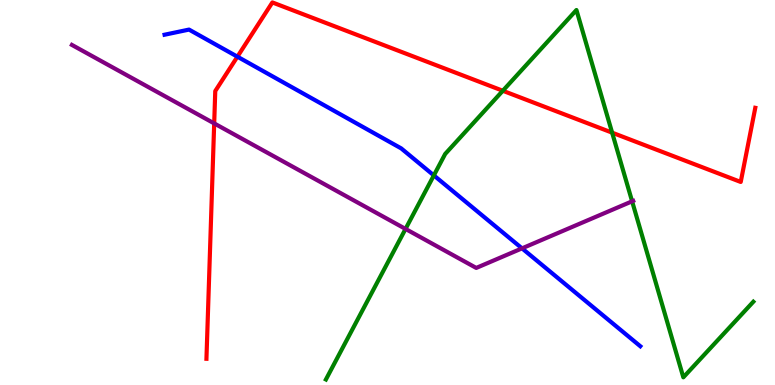[{'lines': ['blue', 'red'], 'intersections': [{'x': 3.06, 'y': 8.53}]}, {'lines': ['green', 'red'], 'intersections': [{'x': 6.49, 'y': 7.64}, {'x': 7.9, 'y': 6.55}]}, {'lines': ['purple', 'red'], 'intersections': [{'x': 2.76, 'y': 6.79}]}, {'lines': ['blue', 'green'], 'intersections': [{'x': 5.6, 'y': 5.44}]}, {'lines': ['blue', 'purple'], 'intersections': [{'x': 6.74, 'y': 3.55}]}, {'lines': ['green', 'purple'], 'intersections': [{'x': 5.23, 'y': 4.05}, {'x': 8.16, 'y': 4.77}]}]